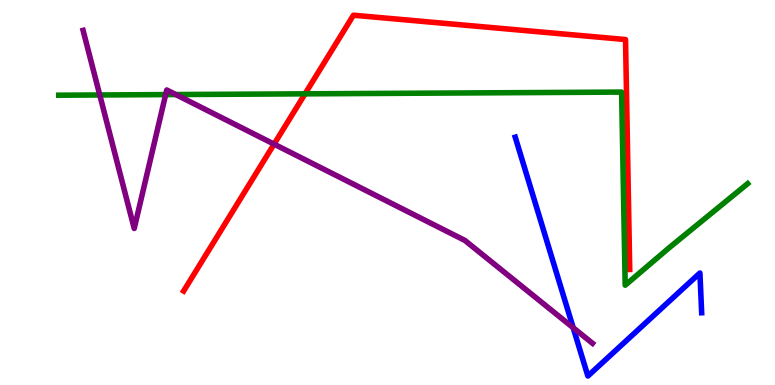[{'lines': ['blue', 'red'], 'intersections': []}, {'lines': ['green', 'red'], 'intersections': [{'x': 3.94, 'y': 7.56}]}, {'lines': ['purple', 'red'], 'intersections': [{'x': 3.54, 'y': 6.26}]}, {'lines': ['blue', 'green'], 'intersections': []}, {'lines': ['blue', 'purple'], 'intersections': [{'x': 7.4, 'y': 1.49}]}, {'lines': ['green', 'purple'], 'intersections': [{'x': 1.29, 'y': 7.53}, {'x': 2.14, 'y': 7.54}, {'x': 2.27, 'y': 7.54}]}]